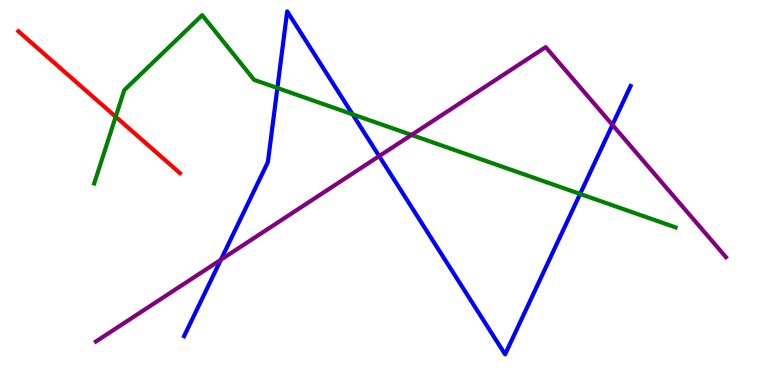[{'lines': ['blue', 'red'], 'intersections': []}, {'lines': ['green', 'red'], 'intersections': [{'x': 1.49, 'y': 6.97}]}, {'lines': ['purple', 'red'], 'intersections': []}, {'lines': ['blue', 'green'], 'intersections': [{'x': 3.58, 'y': 7.71}, {'x': 4.55, 'y': 7.03}, {'x': 7.49, 'y': 4.96}]}, {'lines': ['blue', 'purple'], 'intersections': [{'x': 2.85, 'y': 3.25}, {'x': 4.89, 'y': 5.94}, {'x': 7.9, 'y': 6.76}]}, {'lines': ['green', 'purple'], 'intersections': [{'x': 5.31, 'y': 6.5}]}]